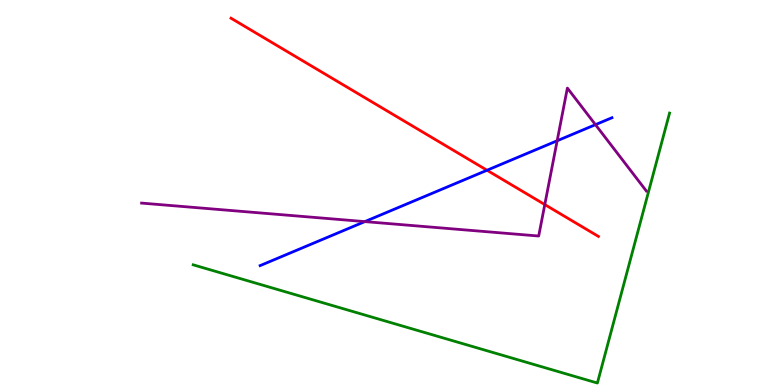[{'lines': ['blue', 'red'], 'intersections': [{'x': 6.28, 'y': 5.58}]}, {'lines': ['green', 'red'], 'intersections': []}, {'lines': ['purple', 'red'], 'intersections': [{'x': 7.03, 'y': 4.69}]}, {'lines': ['blue', 'green'], 'intersections': []}, {'lines': ['blue', 'purple'], 'intersections': [{'x': 4.71, 'y': 4.24}, {'x': 7.19, 'y': 6.34}, {'x': 7.68, 'y': 6.76}]}, {'lines': ['green', 'purple'], 'intersections': []}]